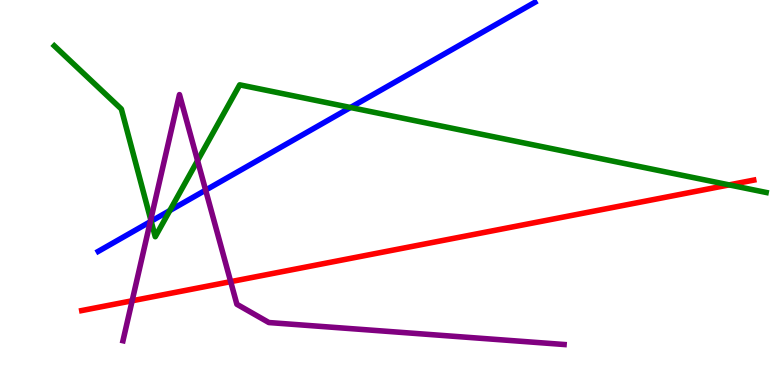[{'lines': ['blue', 'red'], 'intersections': []}, {'lines': ['green', 'red'], 'intersections': [{'x': 9.41, 'y': 5.2}]}, {'lines': ['purple', 'red'], 'intersections': [{'x': 1.71, 'y': 2.19}, {'x': 2.98, 'y': 2.68}]}, {'lines': ['blue', 'green'], 'intersections': [{'x': 1.95, 'y': 4.25}, {'x': 2.19, 'y': 4.53}, {'x': 4.52, 'y': 7.21}]}, {'lines': ['blue', 'purple'], 'intersections': [{'x': 1.94, 'y': 4.24}, {'x': 2.65, 'y': 5.06}]}, {'lines': ['green', 'purple'], 'intersections': [{'x': 1.95, 'y': 4.29}, {'x': 2.55, 'y': 5.83}]}]